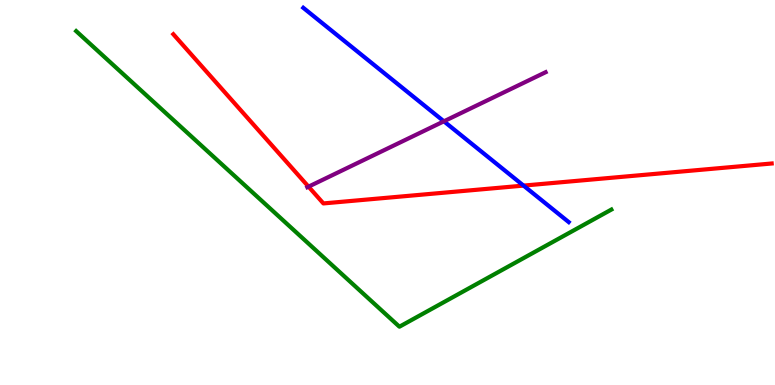[{'lines': ['blue', 'red'], 'intersections': [{'x': 6.76, 'y': 5.18}]}, {'lines': ['green', 'red'], 'intersections': []}, {'lines': ['purple', 'red'], 'intersections': [{'x': 3.98, 'y': 5.15}]}, {'lines': ['blue', 'green'], 'intersections': []}, {'lines': ['blue', 'purple'], 'intersections': [{'x': 5.73, 'y': 6.85}]}, {'lines': ['green', 'purple'], 'intersections': []}]